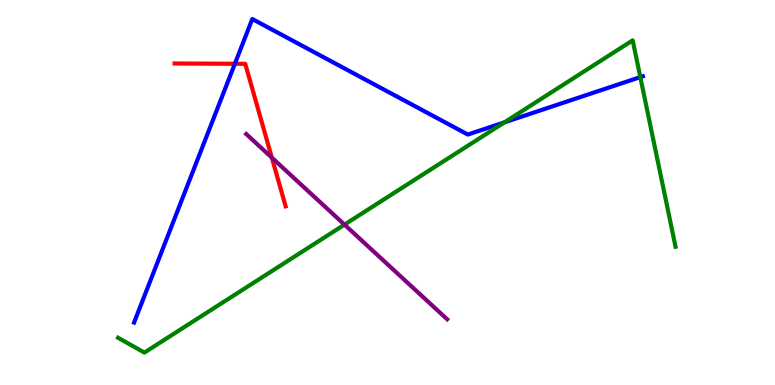[{'lines': ['blue', 'red'], 'intersections': [{'x': 3.03, 'y': 8.34}]}, {'lines': ['green', 'red'], 'intersections': []}, {'lines': ['purple', 'red'], 'intersections': [{'x': 3.51, 'y': 5.91}]}, {'lines': ['blue', 'green'], 'intersections': [{'x': 6.51, 'y': 6.82}, {'x': 8.26, 'y': 8.0}]}, {'lines': ['blue', 'purple'], 'intersections': []}, {'lines': ['green', 'purple'], 'intersections': [{'x': 4.45, 'y': 4.17}]}]